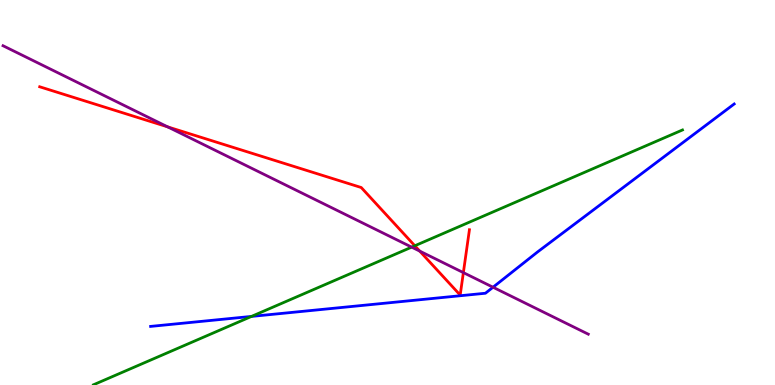[{'lines': ['blue', 'red'], 'intersections': []}, {'lines': ['green', 'red'], 'intersections': [{'x': 5.35, 'y': 3.62}]}, {'lines': ['purple', 'red'], 'intersections': [{'x': 2.16, 'y': 6.7}, {'x': 5.42, 'y': 3.48}, {'x': 5.98, 'y': 2.92}]}, {'lines': ['blue', 'green'], 'intersections': [{'x': 3.25, 'y': 1.78}]}, {'lines': ['blue', 'purple'], 'intersections': [{'x': 6.36, 'y': 2.54}]}, {'lines': ['green', 'purple'], 'intersections': [{'x': 5.31, 'y': 3.58}]}]